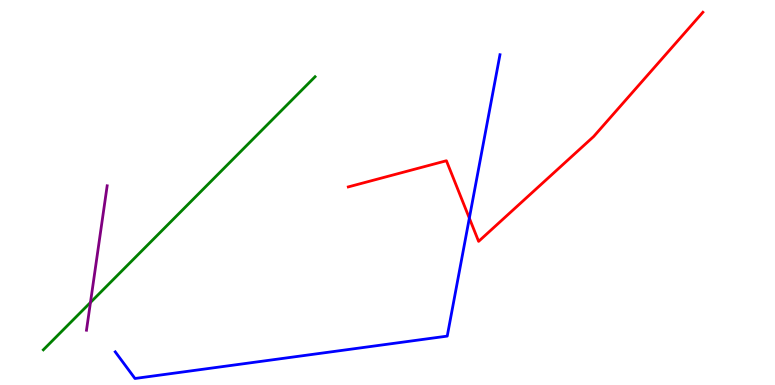[{'lines': ['blue', 'red'], 'intersections': [{'x': 6.06, 'y': 4.33}]}, {'lines': ['green', 'red'], 'intersections': []}, {'lines': ['purple', 'red'], 'intersections': []}, {'lines': ['blue', 'green'], 'intersections': []}, {'lines': ['blue', 'purple'], 'intersections': []}, {'lines': ['green', 'purple'], 'intersections': [{'x': 1.17, 'y': 2.14}]}]